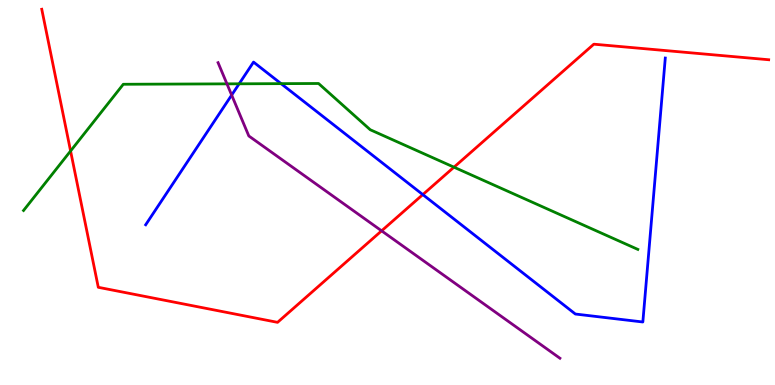[{'lines': ['blue', 'red'], 'intersections': [{'x': 5.46, 'y': 4.95}]}, {'lines': ['green', 'red'], 'intersections': [{'x': 0.911, 'y': 6.08}, {'x': 5.86, 'y': 5.66}]}, {'lines': ['purple', 'red'], 'intersections': [{'x': 4.92, 'y': 4.0}]}, {'lines': ['blue', 'green'], 'intersections': [{'x': 3.09, 'y': 7.82}, {'x': 3.63, 'y': 7.83}]}, {'lines': ['blue', 'purple'], 'intersections': [{'x': 2.99, 'y': 7.53}]}, {'lines': ['green', 'purple'], 'intersections': [{'x': 2.93, 'y': 7.82}]}]